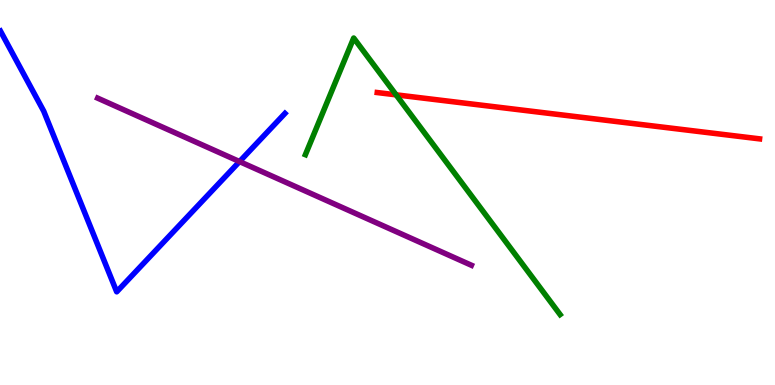[{'lines': ['blue', 'red'], 'intersections': []}, {'lines': ['green', 'red'], 'intersections': [{'x': 5.11, 'y': 7.54}]}, {'lines': ['purple', 'red'], 'intersections': []}, {'lines': ['blue', 'green'], 'intersections': []}, {'lines': ['blue', 'purple'], 'intersections': [{'x': 3.09, 'y': 5.8}]}, {'lines': ['green', 'purple'], 'intersections': []}]